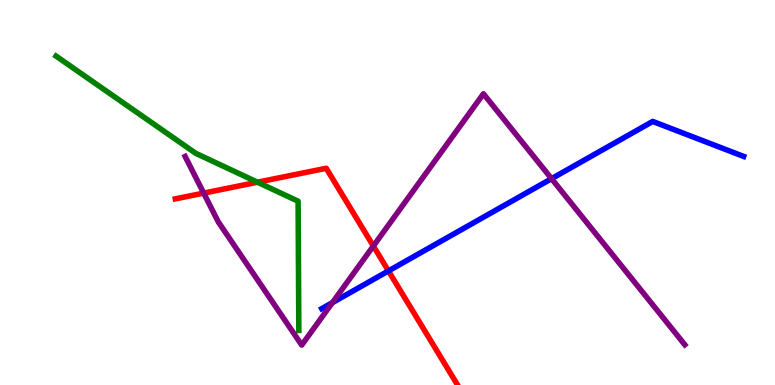[{'lines': ['blue', 'red'], 'intersections': [{'x': 5.01, 'y': 2.96}]}, {'lines': ['green', 'red'], 'intersections': [{'x': 3.32, 'y': 5.27}]}, {'lines': ['purple', 'red'], 'intersections': [{'x': 2.63, 'y': 4.98}, {'x': 4.82, 'y': 3.61}]}, {'lines': ['blue', 'green'], 'intersections': []}, {'lines': ['blue', 'purple'], 'intersections': [{'x': 4.29, 'y': 2.14}, {'x': 7.12, 'y': 5.36}]}, {'lines': ['green', 'purple'], 'intersections': []}]